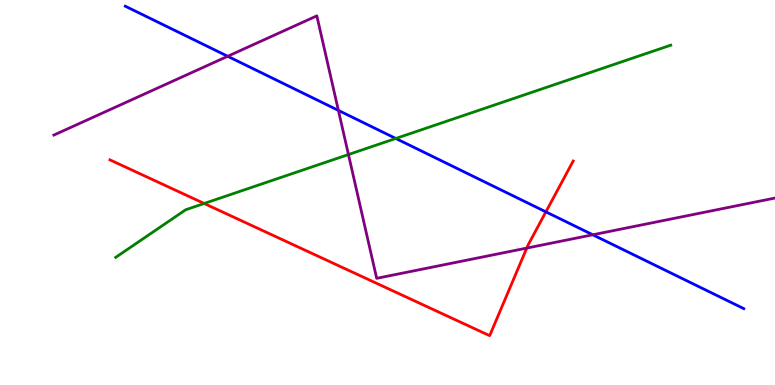[{'lines': ['blue', 'red'], 'intersections': [{'x': 7.04, 'y': 4.5}]}, {'lines': ['green', 'red'], 'intersections': [{'x': 2.63, 'y': 4.71}]}, {'lines': ['purple', 'red'], 'intersections': [{'x': 6.8, 'y': 3.56}]}, {'lines': ['blue', 'green'], 'intersections': [{'x': 5.11, 'y': 6.4}]}, {'lines': ['blue', 'purple'], 'intersections': [{'x': 2.94, 'y': 8.54}, {'x': 4.37, 'y': 7.13}, {'x': 7.65, 'y': 3.9}]}, {'lines': ['green', 'purple'], 'intersections': [{'x': 4.5, 'y': 5.99}]}]